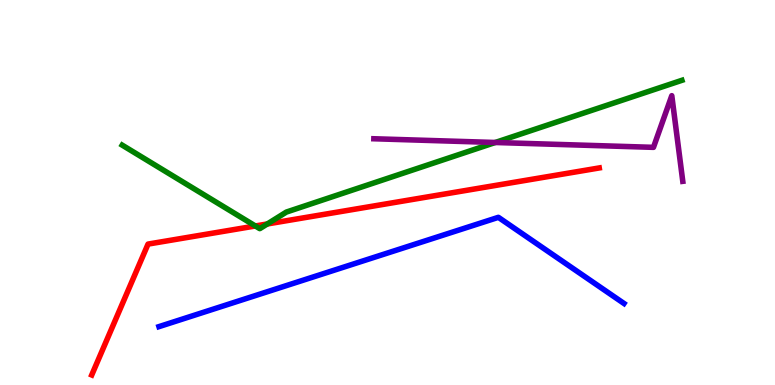[{'lines': ['blue', 'red'], 'intersections': []}, {'lines': ['green', 'red'], 'intersections': [{'x': 3.29, 'y': 4.13}, {'x': 3.45, 'y': 4.18}]}, {'lines': ['purple', 'red'], 'intersections': []}, {'lines': ['blue', 'green'], 'intersections': []}, {'lines': ['blue', 'purple'], 'intersections': []}, {'lines': ['green', 'purple'], 'intersections': [{'x': 6.39, 'y': 6.3}]}]